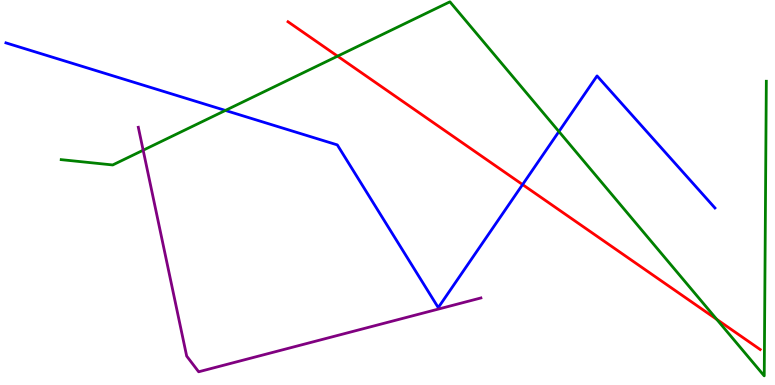[{'lines': ['blue', 'red'], 'intersections': [{'x': 6.74, 'y': 5.21}]}, {'lines': ['green', 'red'], 'intersections': [{'x': 4.36, 'y': 8.54}, {'x': 9.25, 'y': 1.7}]}, {'lines': ['purple', 'red'], 'intersections': []}, {'lines': ['blue', 'green'], 'intersections': [{'x': 2.91, 'y': 7.13}, {'x': 7.21, 'y': 6.58}]}, {'lines': ['blue', 'purple'], 'intersections': []}, {'lines': ['green', 'purple'], 'intersections': [{'x': 1.85, 'y': 6.1}]}]